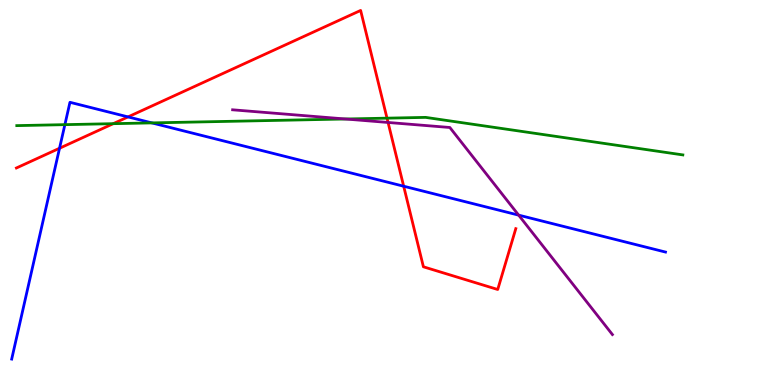[{'lines': ['blue', 'red'], 'intersections': [{'x': 0.768, 'y': 6.15}, {'x': 1.65, 'y': 6.96}, {'x': 5.21, 'y': 5.16}]}, {'lines': ['green', 'red'], 'intersections': [{'x': 1.46, 'y': 6.79}, {'x': 4.99, 'y': 6.93}]}, {'lines': ['purple', 'red'], 'intersections': [{'x': 5.01, 'y': 6.82}]}, {'lines': ['blue', 'green'], 'intersections': [{'x': 0.837, 'y': 6.76}, {'x': 1.96, 'y': 6.81}]}, {'lines': ['blue', 'purple'], 'intersections': [{'x': 6.69, 'y': 4.41}]}, {'lines': ['green', 'purple'], 'intersections': [{'x': 4.46, 'y': 6.91}]}]